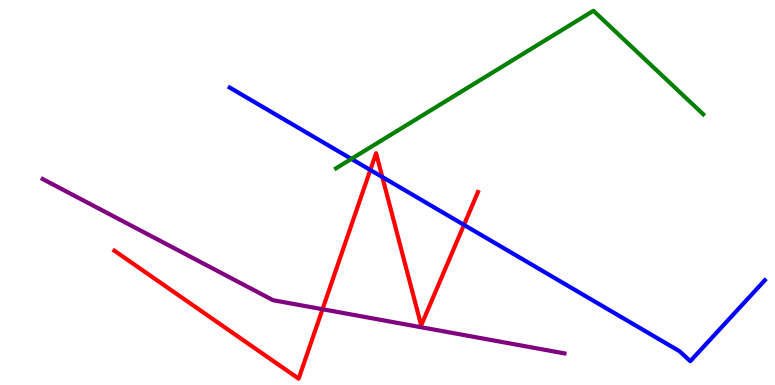[{'lines': ['blue', 'red'], 'intersections': [{'x': 4.78, 'y': 5.58}, {'x': 4.93, 'y': 5.4}, {'x': 5.99, 'y': 4.16}]}, {'lines': ['green', 'red'], 'intersections': []}, {'lines': ['purple', 'red'], 'intersections': [{'x': 4.16, 'y': 1.97}]}, {'lines': ['blue', 'green'], 'intersections': [{'x': 4.53, 'y': 5.87}]}, {'lines': ['blue', 'purple'], 'intersections': []}, {'lines': ['green', 'purple'], 'intersections': []}]